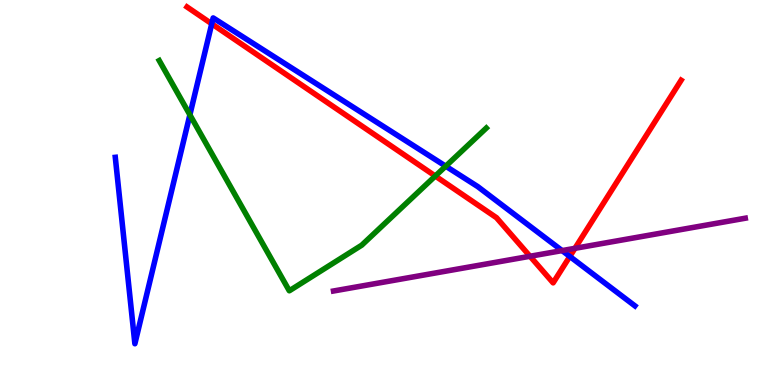[{'lines': ['blue', 'red'], 'intersections': [{'x': 2.73, 'y': 9.38}, {'x': 7.35, 'y': 3.34}]}, {'lines': ['green', 'red'], 'intersections': [{'x': 5.62, 'y': 5.43}]}, {'lines': ['purple', 'red'], 'intersections': [{'x': 6.84, 'y': 3.34}, {'x': 7.42, 'y': 3.55}]}, {'lines': ['blue', 'green'], 'intersections': [{'x': 2.45, 'y': 7.02}, {'x': 5.75, 'y': 5.68}]}, {'lines': ['blue', 'purple'], 'intersections': [{'x': 7.25, 'y': 3.49}]}, {'lines': ['green', 'purple'], 'intersections': []}]